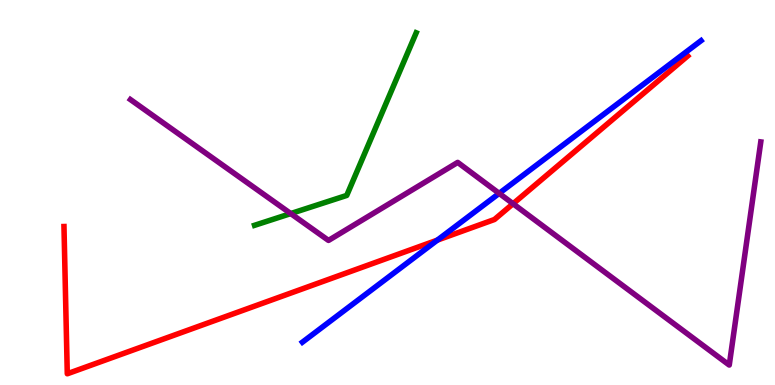[{'lines': ['blue', 'red'], 'intersections': [{'x': 5.64, 'y': 3.76}]}, {'lines': ['green', 'red'], 'intersections': []}, {'lines': ['purple', 'red'], 'intersections': [{'x': 6.62, 'y': 4.71}]}, {'lines': ['blue', 'green'], 'intersections': []}, {'lines': ['blue', 'purple'], 'intersections': [{'x': 6.44, 'y': 4.98}]}, {'lines': ['green', 'purple'], 'intersections': [{'x': 3.75, 'y': 4.45}]}]